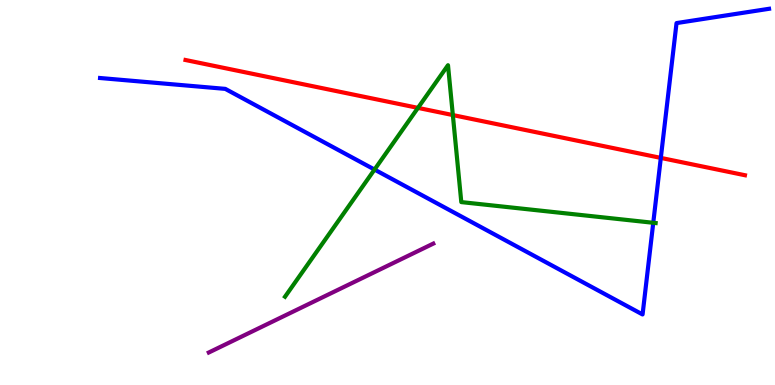[{'lines': ['blue', 'red'], 'intersections': [{'x': 8.53, 'y': 5.9}]}, {'lines': ['green', 'red'], 'intersections': [{'x': 5.39, 'y': 7.2}, {'x': 5.84, 'y': 7.01}]}, {'lines': ['purple', 'red'], 'intersections': []}, {'lines': ['blue', 'green'], 'intersections': [{'x': 4.83, 'y': 5.6}, {'x': 8.43, 'y': 4.21}]}, {'lines': ['blue', 'purple'], 'intersections': []}, {'lines': ['green', 'purple'], 'intersections': []}]